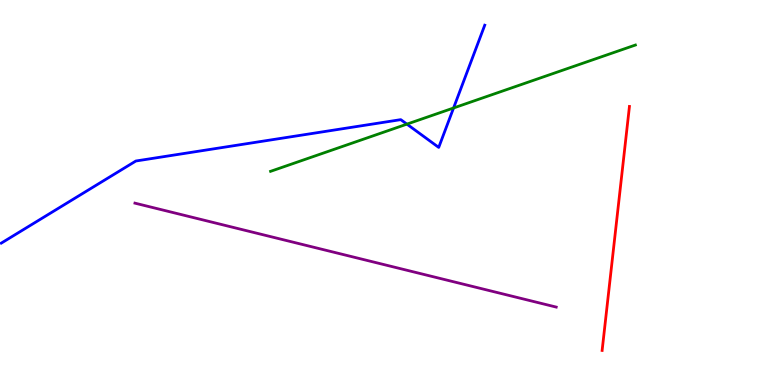[{'lines': ['blue', 'red'], 'intersections': []}, {'lines': ['green', 'red'], 'intersections': []}, {'lines': ['purple', 'red'], 'intersections': []}, {'lines': ['blue', 'green'], 'intersections': [{'x': 5.25, 'y': 6.78}, {'x': 5.85, 'y': 7.2}]}, {'lines': ['blue', 'purple'], 'intersections': []}, {'lines': ['green', 'purple'], 'intersections': []}]